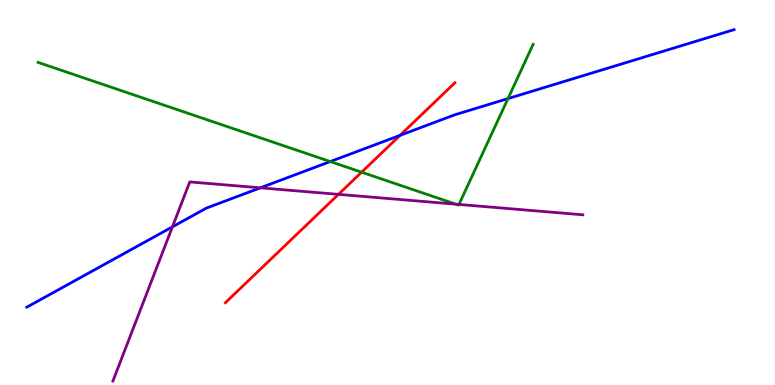[{'lines': ['blue', 'red'], 'intersections': [{'x': 5.16, 'y': 6.48}]}, {'lines': ['green', 'red'], 'intersections': [{'x': 4.67, 'y': 5.53}]}, {'lines': ['purple', 'red'], 'intersections': [{'x': 4.37, 'y': 4.95}]}, {'lines': ['blue', 'green'], 'intersections': [{'x': 4.26, 'y': 5.8}, {'x': 6.55, 'y': 7.44}]}, {'lines': ['blue', 'purple'], 'intersections': [{'x': 2.22, 'y': 4.11}, {'x': 3.36, 'y': 5.12}]}, {'lines': ['green', 'purple'], 'intersections': [{'x': 5.88, 'y': 4.7}, {'x': 5.92, 'y': 4.69}]}]